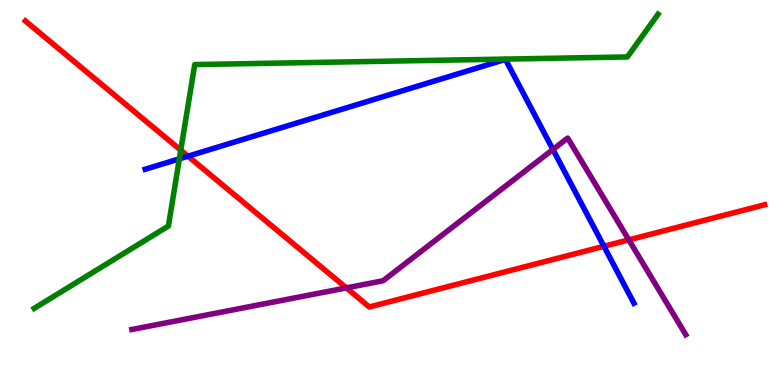[{'lines': ['blue', 'red'], 'intersections': [{'x': 2.43, 'y': 5.94}, {'x': 7.79, 'y': 3.6}]}, {'lines': ['green', 'red'], 'intersections': [{'x': 2.33, 'y': 6.1}]}, {'lines': ['purple', 'red'], 'intersections': [{'x': 4.47, 'y': 2.52}, {'x': 8.11, 'y': 3.77}]}, {'lines': ['blue', 'green'], 'intersections': [{'x': 2.31, 'y': 5.87}]}, {'lines': ['blue', 'purple'], 'intersections': [{'x': 7.13, 'y': 6.12}]}, {'lines': ['green', 'purple'], 'intersections': []}]